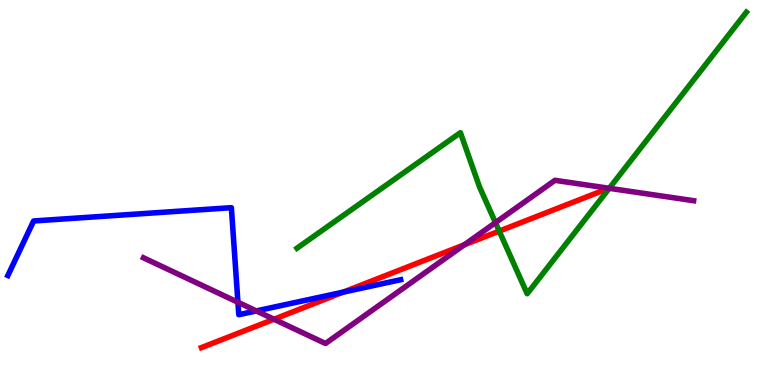[{'lines': ['blue', 'red'], 'intersections': [{'x': 4.43, 'y': 2.41}]}, {'lines': ['green', 'red'], 'intersections': [{'x': 6.44, 'y': 4.0}]}, {'lines': ['purple', 'red'], 'intersections': [{'x': 3.54, 'y': 1.71}, {'x': 5.99, 'y': 3.64}]}, {'lines': ['blue', 'green'], 'intersections': []}, {'lines': ['blue', 'purple'], 'intersections': [{'x': 3.07, 'y': 2.15}, {'x': 3.31, 'y': 1.92}]}, {'lines': ['green', 'purple'], 'intersections': [{'x': 6.39, 'y': 4.22}, {'x': 7.86, 'y': 5.11}]}]